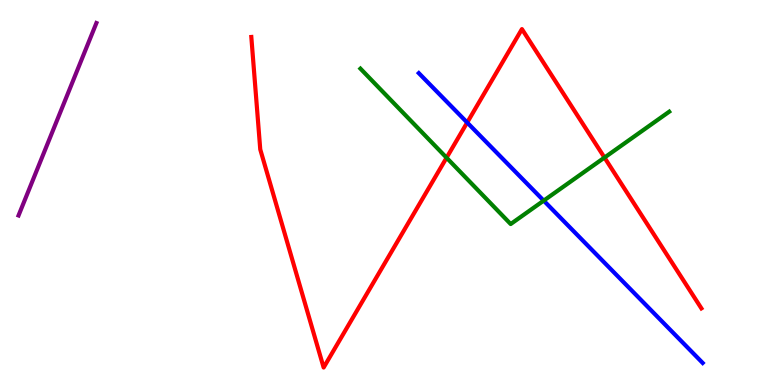[{'lines': ['blue', 'red'], 'intersections': [{'x': 6.03, 'y': 6.82}]}, {'lines': ['green', 'red'], 'intersections': [{'x': 5.76, 'y': 5.9}, {'x': 7.8, 'y': 5.91}]}, {'lines': ['purple', 'red'], 'intersections': []}, {'lines': ['blue', 'green'], 'intersections': [{'x': 7.02, 'y': 4.79}]}, {'lines': ['blue', 'purple'], 'intersections': []}, {'lines': ['green', 'purple'], 'intersections': []}]